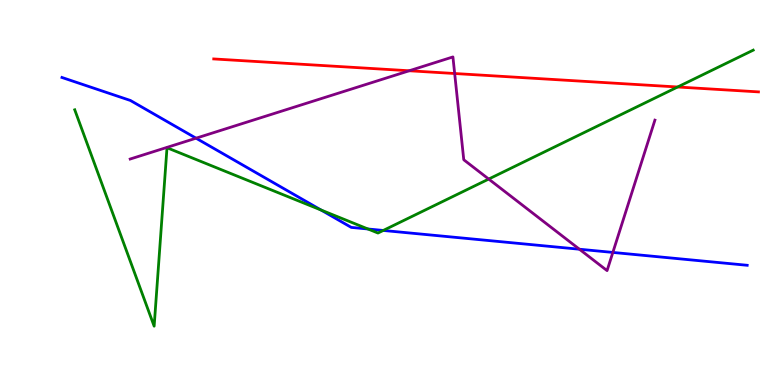[{'lines': ['blue', 'red'], 'intersections': []}, {'lines': ['green', 'red'], 'intersections': [{'x': 8.74, 'y': 7.74}]}, {'lines': ['purple', 'red'], 'intersections': [{'x': 5.28, 'y': 8.16}, {'x': 5.87, 'y': 8.09}]}, {'lines': ['blue', 'green'], 'intersections': [{'x': 4.14, 'y': 4.55}, {'x': 4.75, 'y': 4.05}, {'x': 4.95, 'y': 4.01}]}, {'lines': ['blue', 'purple'], 'intersections': [{'x': 2.53, 'y': 6.41}, {'x': 7.48, 'y': 3.53}, {'x': 7.91, 'y': 3.44}]}, {'lines': ['green', 'purple'], 'intersections': [{'x': 6.31, 'y': 5.35}]}]